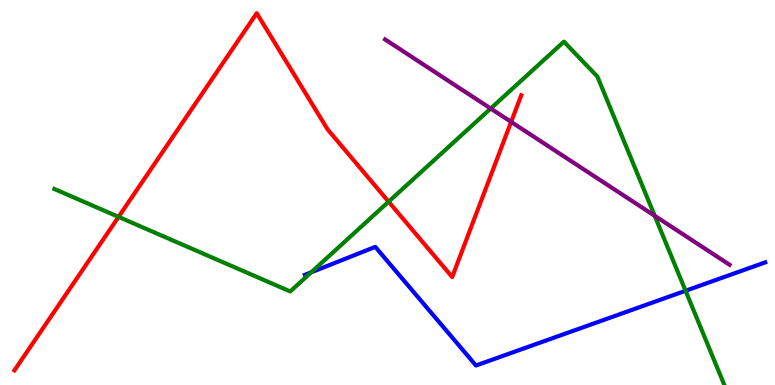[{'lines': ['blue', 'red'], 'intersections': []}, {'lines': ['green', 'red'], 'intersections': [{'x': 1.53, 'y': 4.37}, {'x': 5.01, 'y': 4.76}]}, {'lines': ['purple', 'red'], 'intersections': [{'x': 6.6, 'y': 6.83}]}, {'lines': ['blue', 'green'], 'intersections': [{'x': 4.02, 'y': 2.93}, {'x': 8.85, 'y': 2.45}]}, {'lines': ['blue', 'purple'], 'intersections': []}, {'lines': ['green', 'purple'], 'intersections': [{'x': 6.33, 'y': 7.18}, {'x': 8.45, 'y': 4.4}]}]